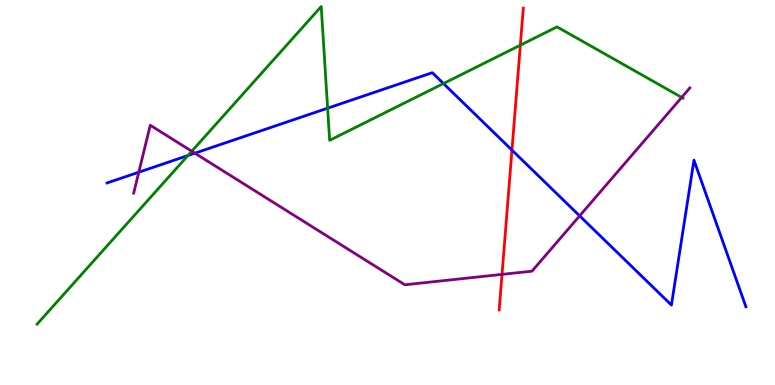[{'lines': ['blue', 'red'], 'intersections': [{'x': 6.61, 'y': 6.1}]}, {'lines': ['green', 'red'], 'intersections': [{'x': 6.71, 'y': 8.83}]}, {'lines': ['purple', 'red'], 'intersections': [{'x': 6.48, 'y': 2.87}]}, {'lines': ['blue', 'green'], 'intersections': [{'x': 2.42, 'y': 5.96}, {'x': 4.23, 'y': 7.19}, {'x': 5.72, 'y': 7.83}]}, {'lines': ['blue', 'purple'], 'intersections': [{'x': 1.79, 'y': 5.53}, {'x': 2.51, 'y': 6.02}, {'x': 7.48, 'y': 4.39}]}, {'lines': ['green', 'purple'], 'intersections': [{'x': 2.47, 'y': 6.07}, {'x': 8.8, 'y': 7.47}]}]